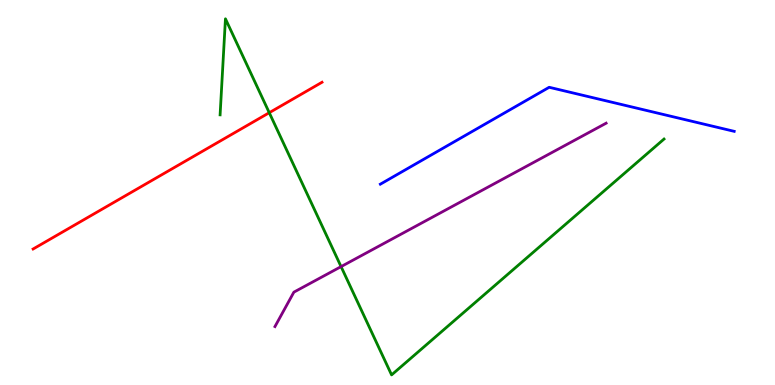[{'lines': ['blue', 'red'], 'intersections': []}, {'lines': ['green', 'red'], 'intersections': [{'x': 3.47, 'y': 7.07}]}, {'lines': ['purple', 'red'], 'intersections': []}, {'lines': ['blue', 'green'], 'intersections': []}, {'lines': ['blue', 'purple'], 'intersections': []}, {'lines': ['green', 'purple'], 'intersections': [{'x': 4.4, 'y': 3.07}]}]